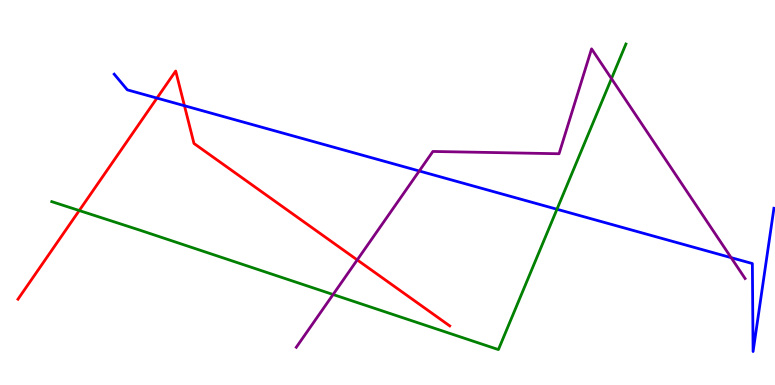[{'lines': ['blue', 'red'], 'intersections': [{'x': 2.03, 'y': 7.45}, {'x': 2.38, 'y': 7.25}]}, {'lines': ['green', 'red'], 'intersections': [{'x': 1.02, 'y': 4.53}]}, {'lines': ['purple', 'red'], 'intersections': [{'x': 4.61, 'y': 3.25}]}, {'lines': ['blue', 'green'], 'intersections': [{'x': 7.19, 'y': 4.56}]}, {'lines': ['blue', 'purple'], 'intersections': [{'x': 5.41, 'y': 5.56}, {'x': 9.43, 'y': 3.31}]}, {'lines': ['green', 'purple'], 'intersections': [{'x': 4.3, 'y': 2.35}, {'x': 7.89, 'y': 7.96}]}]